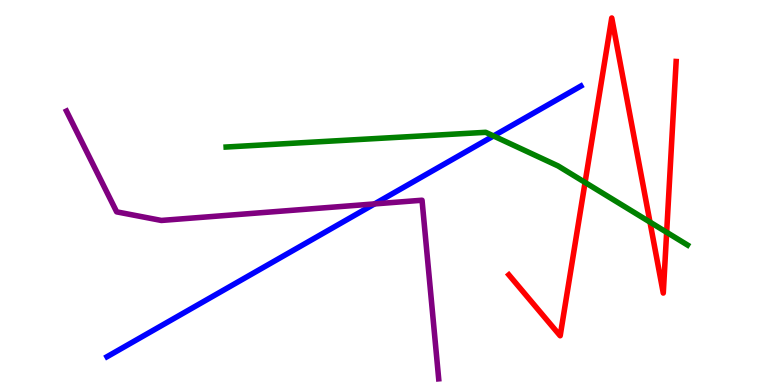[{'lines': ['blue', 'red'], 'intersections': []}, {'lines': ['green', 'red'], 'intersections': [{'x': 7.55, 'y': 5.26}, {'x': 8.39, 'y': 4.23}, {'x': 8.6, 'y': 3.97}]}, {'lines': ['purple', 'red'], 'intersections': []}, {'lines': ['blue', 'green'], 'intersections': [{'x': 6.37, 'y': 6.47}]}, {'lines': ['blue', 'purple'], 'intersections': [{'x': 4.83, 'y': 4.7}]}, {'lines': ['green', 'purple'], 'intersections': []}]